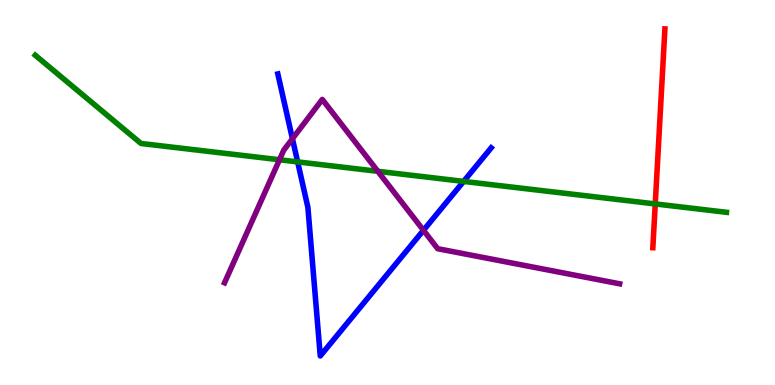[{'lines': ['blue', 'red'], 'intersections': []}, {'lines': ['green', 'red'], 'intersections': [{'x': 8.45, 'y': 4.7}]}, {'lines': ['purple', 'red'], 'intersections': []}, {'lines': ['blue', 'green'], 'intersections': [{'x': 3.84, 'y': 5.8}, {'x': 5.98, 'y': 5.29}]}, {'lines': ['blue', 'purple'], 'intersections': [{'x': 3.77, 'y': 6.4}, {'x': 5.46, 'y': 4.02}]}, {'lines': ['green', 'purple'], 'intersections': [{'x': 3.61, 'y': 5.85}, {'x': 4.88, 'y': 5.55}]}]